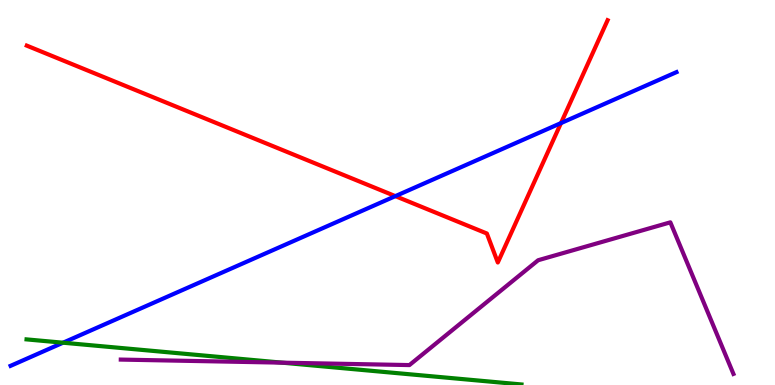[{'lines': ['blue', 'red'], 'intersections': [{'x': 5.1, 'y': 4.91}, {'x': 7.24, 'y': 6.8}]}, {'lines': ['green', 'red'], 'intersections': []}, {'lines': ['purple', 'red'], 'intersections': []}, {'lines': ['blue', 'green'], 'intersections': [{'x': 0.813, 'y': 1.1}]}, {'lines': ['blue', 'purple'], 'intersections': []}, {'lines': ['green', 'purple'], 'intersections': [{'x': 3.64, 'y': 0.58}]}]